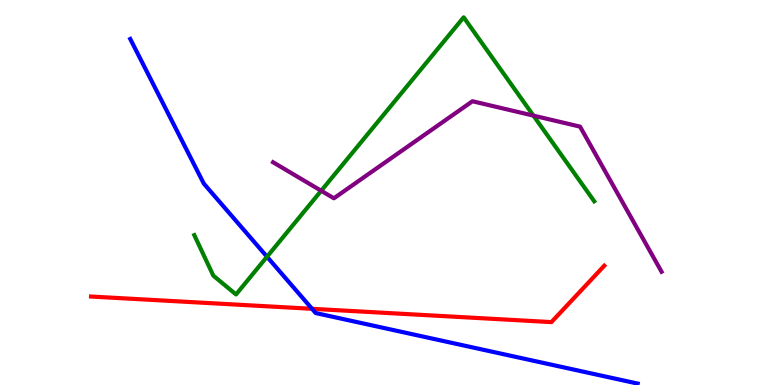[{'lines': ['blue', 'red'], 'intersections': [{'x': 4.03, 'y': 1.98}]}, {'lines': ['green', 'red'], 'intersections': []}, {'lines': ['purple', 'red'], 'intersections': []}, {'lines': ['blue', 'green'], 'intersections': [{'x': 3.45, 'y': 3.33}]}, {'lines': ['blue', 'purple'], 'intersections': []}, {'lines': ['green', 'purple'], 'intersections': [{'x': 4.14, 'y': 5.05}, {'x': 6.88, 'y': 7.0}]}]